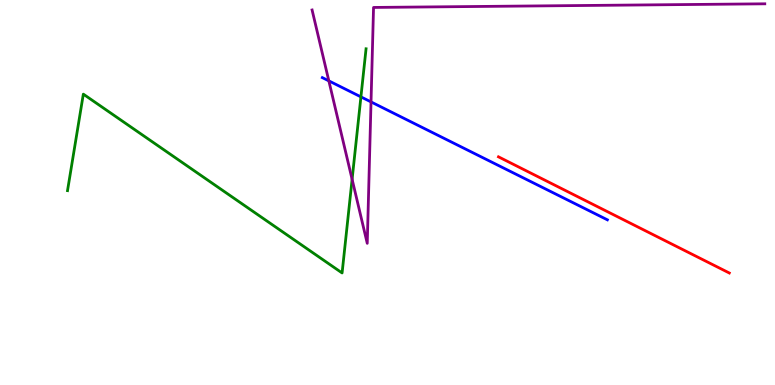[{'lines': ['blue', 'red'], 'intersections': []}, {'lines': ['green', 'red'], 'intersections': []}, {'lines': ['purple', 'red'], 'intersections': []}, {'lines': ['blue', 'green'], 'intersections': [{'x': 4.66, 'y': 7.48}]}, {'lines': ['blue', 'purple'], 'intersections': [{'x': 4.24, 'y': 7.9}, {'x': 4.79, 'y': 7.35}]}, {'lines': ['green', 'purple'], 'intersections': [{'x': 4.54, 'y': 5.34}]}]